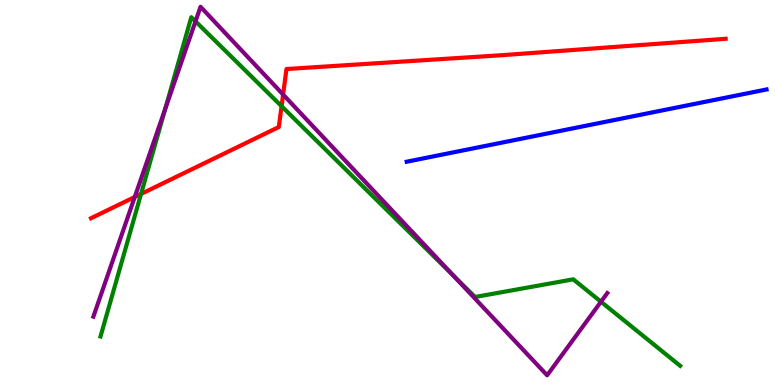[{'lines': ['blue', 'red'], 'intersections': []}, {'lines': ['green', 'red'], 'intersections': [{'x': 1.82, 'y': 4.96}, {'x': 3.63, 'y': 7.24}]}, {'lines': ['purple', 'red'], 'intersections': [{'x': 1.74, 'y': 4.88}, {'x': 3.65, 'y': 7.54}]}, {'lines': ['blue', 'green'], 'intersections': []}, {'lines': ['blue', 'purple'], 'intersections': []}, {'lines': ['green', 'purple'], 'intersections': [{'x': 2.13, 'y': 7.17}, {'x': 2.52, 'y': 9.45}, {'x': 5.85, 'y': 2.84}, {'x': 7.75, 'y': 2.16}]}]